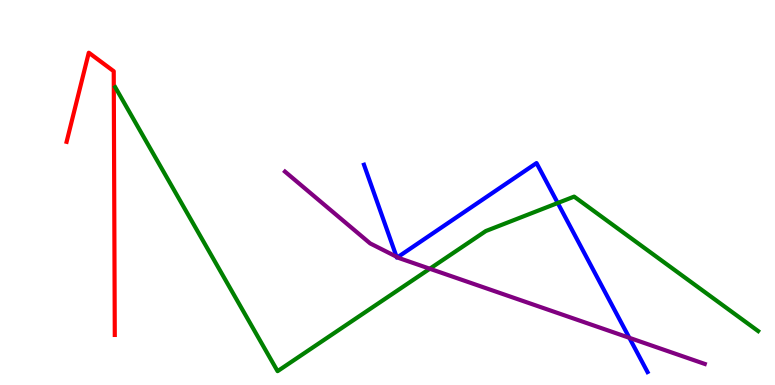[{'lines': ['blue', 'red'], 'intersections': []}, {'lines': ['green', 'red'], 'intersections': []}, {'lines': ['purple', 'red'], 'intersections': []}, {'lines': ['blue', 'green'], 'intersections': [{'x': 7.2, 'y': 4.73}]}, {'lines': ['blue', 'purple'], 'intersections': [{'x': 5.12, 'y': 3.33}, {'x': 5.13, 'y': 3.32}, {'x': 8.12, 'y': 1.23}]}, {'lines': ['green', 'purple'], 'intersections': [{'x': 5.55, 'y': 3.02}]}]